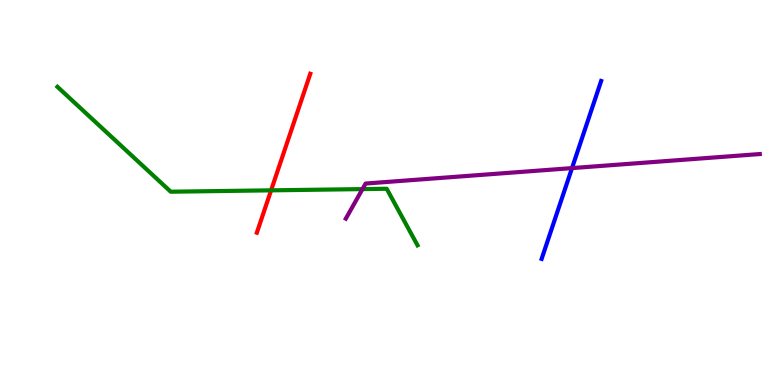[{'lines': ['blue', 'red'], 'intersections': []}, {'lines': ['green', 'red'], 'intersections': [{'x': 3.5, 'y': 5.06}]}, {'lines': ['purple', 'red'], 'intersections': []}, {'lines': ['blue', 'green'], 'intersections': []}, {'lines': ['blue', 'purple'], 'intersections': [{'x': 7.38, 'y': 5.63}]}, {'lines': ['green', 'purple'], 'intersections': [{'x': 4.68, 'y': 5.09}]}]